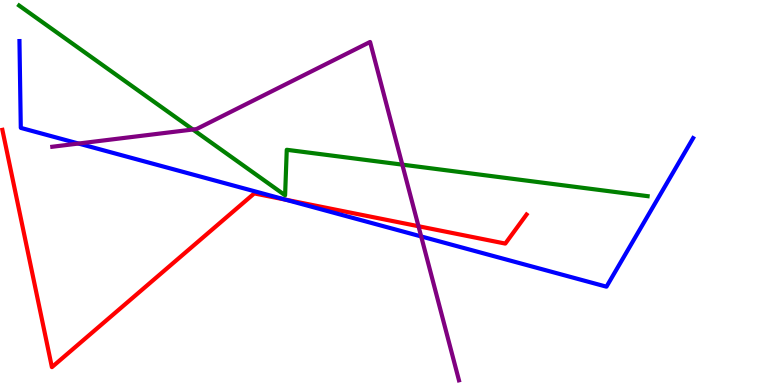[{'lines': ['blue', 'red'], 'intersections': [{'x': 3.68, 'y': 4.81}]}, {'lines': ['green', 'red'], 'intersections': []}, {'lines': ['purple', 'red'], 'intersections': [{'x': 5.4, 'y': 4.12}]}, {'lines': ['blue', 'green'], 'intersections': []}, {'lines': ['blue', 'purple'], 'intersections': [{'x': 1.01, 'y': 6.27}, {'x': 5.43, 'y': 3.86}]}, {'lines': ['green', 'purple'], 'intersections': [{'x': 2.49, 'y': 6.64}, {'x': 5.19, 'y': 5.72}]}]